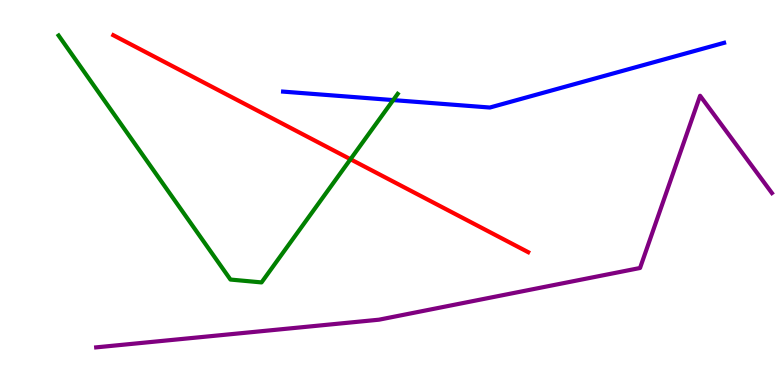[{'lines': ['blue', 'red'], 'intersections': []}, {'lines': ['green', 'red'], 'intersections': [{'x': 4.52, 'y': 5.86}]}, {'lines': ['purple', 'red'], 'intersections': []}, {'lines': ['blue', 'green'], 'intersections': [{'x': 5.07, 'y': 7.4}]}, {'lines': ['blue', 'purple'], 'intersections': []}, {'lines': ['green', 'purple'], 'intersections': []}]